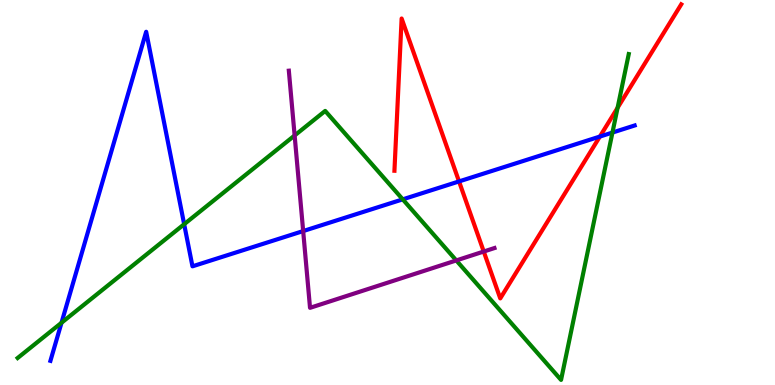[{'lines': ['blue', 'red'], 'intersections': [{'x': 5.92, 'y': 5.29}, {'x': 7.74, 'y': 6.45}]}, {'lines': ['green', 'red'], 'intersections': [{'x': 7.97, 'y': 7.2}]}, {'lines': ['purple', 'red'], 'intersections': [{'x': 6.24, 'y': 3.47}]}, {'lines': ['blue', 'green'], 'intersections': [{'x': 0.794, 'y': 1.62}, {'x': 2.38, 'y': 4.18}, {'x': 5.2, 'y': 4.82}, {'x': 7.9, 'y': 6.56}]}, {'lines': ['blue', 'purple'], 'intersections': [{'x': 3.91, 'y': 4.0}]}, {'lines': ['green', 'purple'], 'intersections': [{'x': 3.8, 'y': 6.48}, {'x': 5.89, 'y': 3.24}]}]